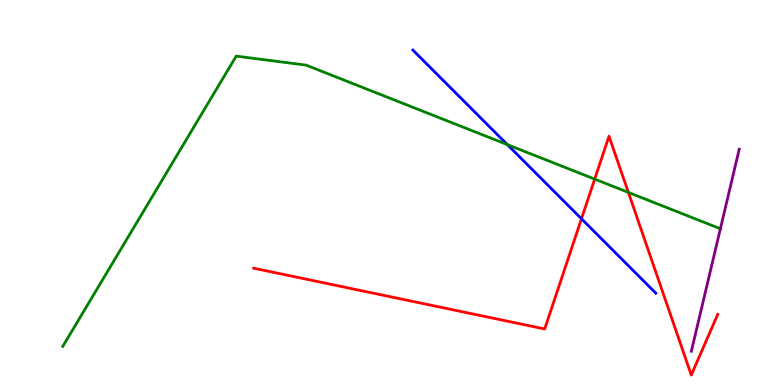[{'lines': ['blue', 'red'], 'intersections': [{'x': 7.5, 'y': 4.32}]}, {'lines': ['green', 'red'], 'intersections': [{'x': 7.67, 'y': 5.35}, {'x': 8.11, 'y': 5.0}]}, {'lines': ['purple', 'red'], 'intersections': []}, {'lines': ['blue', 'green'], 'intersections': [{'x': 6.55, 'y': 6.24}]}, {'lines': ['blue', 'purple'], 'intersections': []}, {'lines': ['green', 'purple'], 'intersections': [{'x': 9.3, 'y': 4.06}]}]